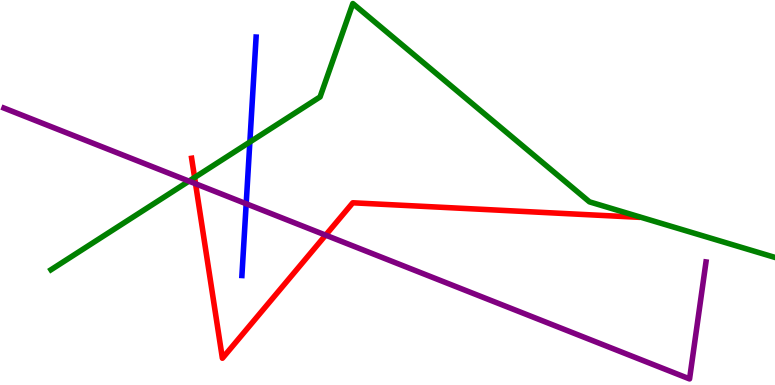[{'lines': ['blue', 'red'], 'intersections': []}, {'lines': ['green', 'red'], 'intersections': [{'x': 2.51, 'y': 5.39}]}, {'lines': ['purple', 'red'], 'intersections': [{'x': 2.52, 'y': 5.23}, {'x': 4.2, 'y': 3.89}]}, {'lines': ['blue', 'green'], 'intersections': [{'x': 3.22, 'y': 6.31}]}, {'lines': ['blue', 'purple'], 'intersections': [{'x': 3.18, 'y': 4.71}]}, {'lines': ['green', 'purple'], 'intersections': [{'x': 2.44, 'y': 5.3}]}]